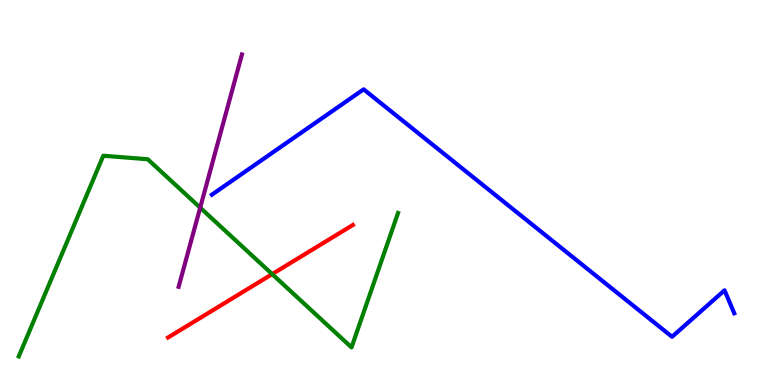[{'lines': ['blue', 'red'], 'intersections': []}, {'lines': ['green', 'red'], 'intersections': [{'x': 3.51, 'y': 2.88}]}, {'lines': ['purple', 'red'], 'intersections': []}, {'lines': ['blue', 'green'], 'intersections': []}, {'lines': ['blue', 'purple'], 'intersections': []}, {'lines': ['green', 'purple'], 'intersections': [{'x': 2.58, 'y': 4.61}]}]